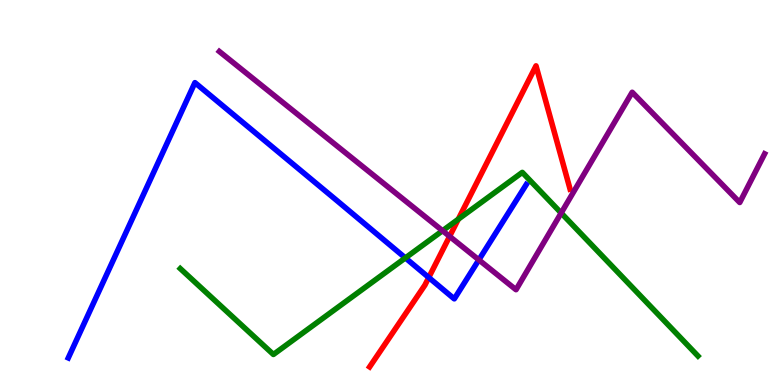[{'lines': ['blue', 'red'], 'intersections': [{'x': 5.53, 'y': 2.79}]}, {'lines': ['green', 'red'], 'intersections': [{'x': 5.91, 'y': 4.31}]}, {'lines': ['purple', 'red'], 'intersections': [{'x': 5.8, 'y': 3.86}]}, {'lines': ['blue', 'green'], 'intersections': [{'x': 5.23, 'y': 3.3}]}, {'lines': ['blue', 'purple'], 'intersections': [{'x': 6.18, 'y': 3.25}]}, {'lines': ['green', 'purple'], 'intersections': [{'x': 5.71, 'y': 4.01}, {'x': 7.24, 'y': 4.47}]}]